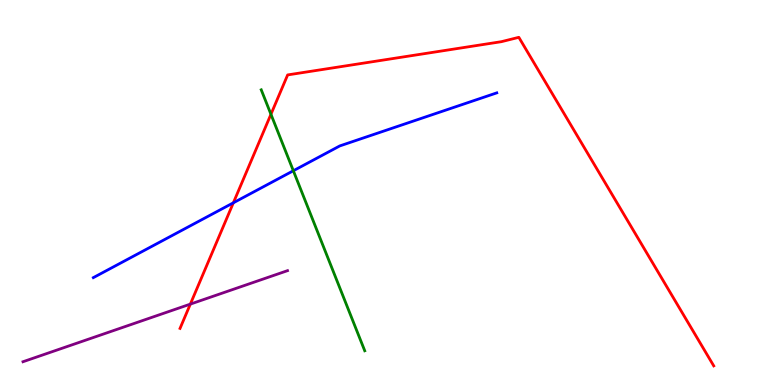[{'lines': ['blue', 'red'], 'intersections': [{'x': 3.01, 'y': 4.73}]}, {'lines': ['green', 'red'], 'intersections': [{'x': 3.5, 'y': 7.03}]}, {'lines': ['purple', 'red'], 'intersections': [{'x': 2.46, 'y': 2.1}]}, {'lines': ['blue', 'green'], 'intersections': [{'x': 3.79, 'y': 5.56}]}, {'lines': ['blue', 'purple'], 'intersections': []}, {'lines': ['green', 'purple'], 'intersections': []}]